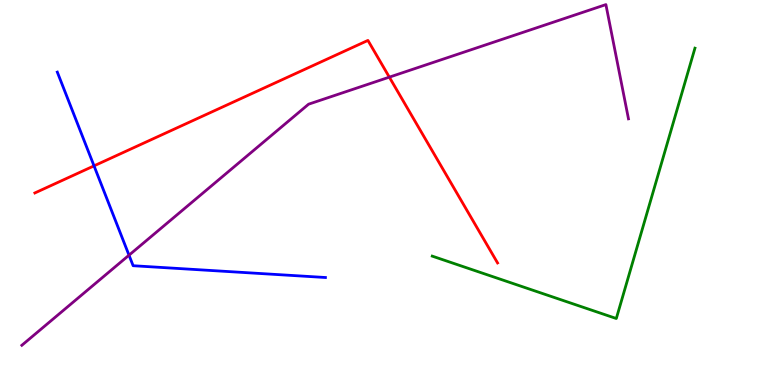[{'lines': ['blue', 'red'], 'intersections': [{'x': 1.21, 'y': 5.69}]}, {'lines': ['green', 'red'], 'intersections': []}, {'lines': ['purple', 'red'], 'intersections': [{'x': 5.02, 'y': 8.0}]}, {'lines': ['blue', 'green'], 'intersections': []}, {'lines': ['blue', 'purple'], 'intersections': [{'x': 1.66, 'y': 3.37}]}, {'lines': ['green', 'purple'], 'intersections': []}]